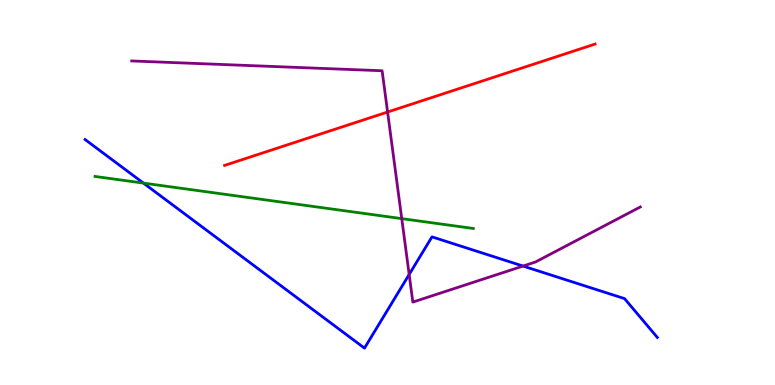[{'lines': ['blue', 'red'], 'intersections': []}, {'lines': ['green', 'red'], 'intersections': []}, {'lines': ['purple', 'red'], 'intersections': [{'x': 5.0, 'y': 7.09}]}, {'lines': ['blue', 'green'], 'intersections': [{'x': 1.85, 'y': 5.24}]}, {'lines': ['blue', 'purple'], 'intersections': [{'x': 5.28, 'y': 2.87}, {'x': 6.75, 'y': 3.09}]}, {'lines': ['green', 'purple'], 'intersections': [{'x': 5.18, 'y': 4.32}]}]